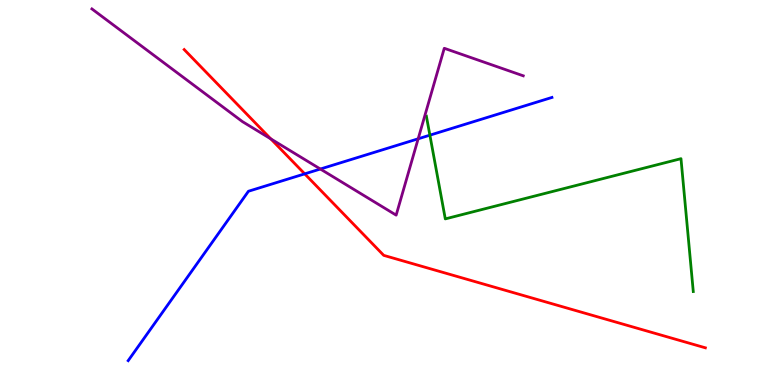[{'lines': ['blue', 'red'], 'intersections': [{'x': 3.93, 'y': 5.48}]}, {'lines': ['green', 'red'], 'intersections': []}, {'lines': ['purple', 'red'], 'intersections': [{'x': 3.49, 'y': 6.39}]}, {'lines': ['blue', 'green'], 'intersections': [{'x': 5.55, 'y': 6.49}]}, {'lines': ['blue', 'purple'], 'intersections': [{'x': 4.13, 'y': 5.61}, {'x': 5.4, 'y': 6.4}]}, {'lines': ['green', 'purple'], 'intersections': []}]